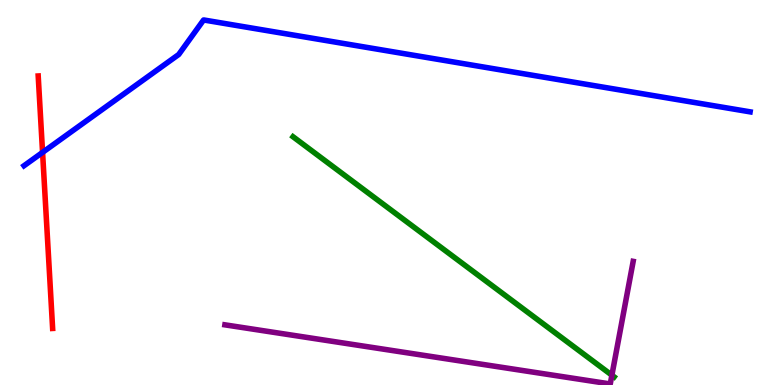[{'lines': ['blue', 'red'], 'intersections': [{'x': 0.549, 'y': 6.04}]}, {'lines': ['green', 'red'], 'intersections': []}, {'lines': ['purple', 'red'], 'intersections': []}, {'lines': ['blue', 'green'], 'intersections': []}, {'lines': ['blue', 'purple'], 'intersections': []}, {'lines': ['green', 'purple'], 'intersections': [{'x': 7.9, 'y': 0.254}]}]